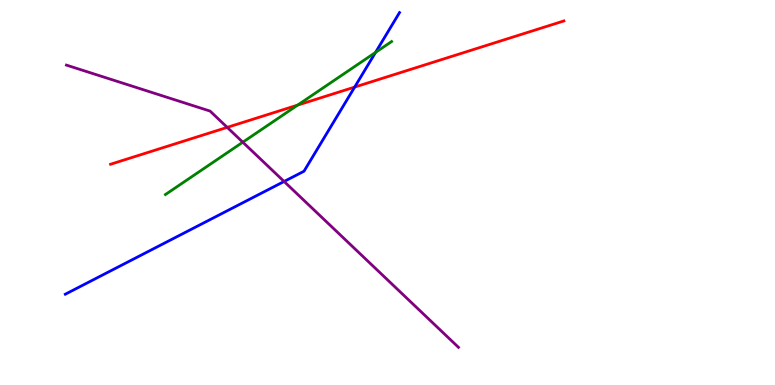[{'lines': ['blue', 'red'], 'intersections': [{'x': 4.58, 'y': 7.74}]}, {'lines': ['green', 'red'], 'intersections': [{'x': 3.84, 'y': 7.27}]}, {'lines': ['purple', 'red'], 'intersections': [{'x': 2.93, 'y': 6.69}]}, {'lines': ['blue', 'green'], 'intersections': [{'x': 4.85, 'y': 8.64}]}, {'lines': ['blue', 'purple'], 'intersections': [{'x': 3.67, 'y': 5.29}]}, {'lines': ['green', 'purple'], 'intersections': [{'x': 3.13, 'y': 6.31}]}]